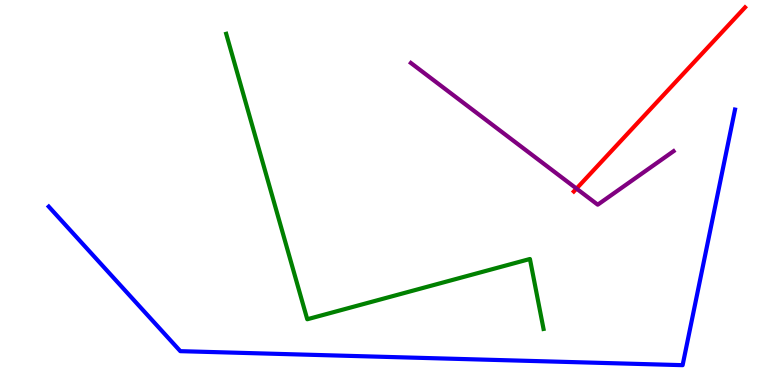[{'lines': ['blue', 'red'], 'intersections': []}, {'lines': ['green', 'red'], 'intersections': []}, {'lines': ['purple', 'red'], 'intersections': [{'x': 7.44, 'y': 5.1}]}, {'lines': ['blue', 'green'], 'intersections': []}, {'lines': ['blue', 'purple'], 'intersections': []}, {'lines': ['green', 'purple'], 'intersections': []}]